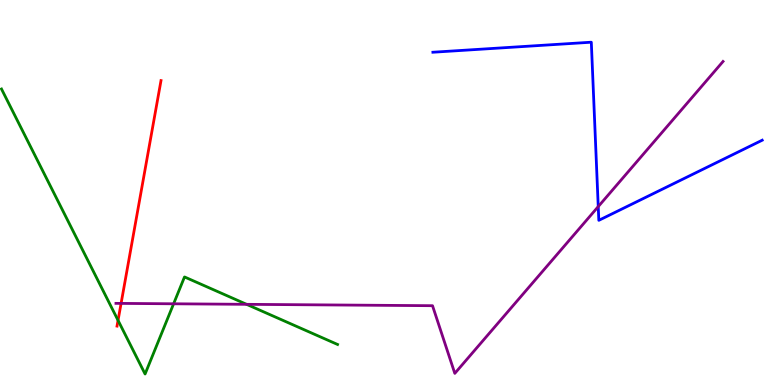[{'lines': ['blue', 'red'], 'intersections': []}, {'lines': ['green', 'red'], 'intersections': [{'x': 1.52, 'y': 1.68}]}, {'lines': ['purple', 'red'], 'intersections': [{'x': 1.56, 'y': 2.12}]}, {'lines': ['blue', 'green'], 'intersections': []}, {'lines': ['blue', 'purple'], 'intersections': [{'x': 7.72, 'y': 4.63}]}, {'lines': ['green', 'purple'], 'intersections': [{'x': 2.24, 'y': 2.11}, {'x': 3.18, 'y': 2.1}]}]